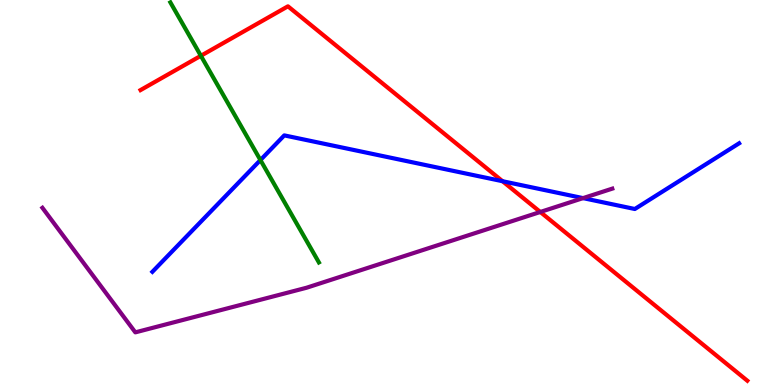[{'lines': ['blue', 'red'], 'intersections': [{'x': 6.48, 'y': 5.29}]}, {'lines': ['green', 'red'], 'intersections': [{'x': 2.59, 'y': 8.55}]}, {'lines': ['purple', 'red'], 'intersections': [{'x': 6.97, 'y': 4.49}]}, {'lines': ['blue', 'green'], 'intersections': [{'x': 3.36, 'y': 5.84}]}, {'lines': ['blue', 'purple'], 'intersections': [{'x': 7.52, 'y': 4.85}]}, {'lines': ['green', 'purple'], 'intersections': []}]